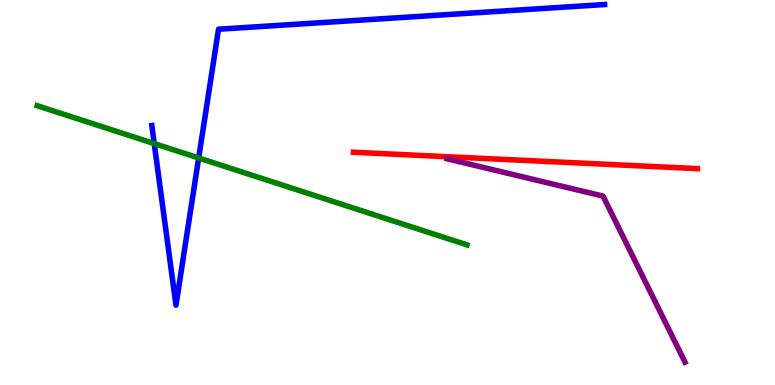[{'lines': ['blue', 'red'], 'intersections': []}, {'lines': ['green', 'red'], 'intersections': []}, {'lines': ['purple', 'red'], 'intersections': []}, {'lines': ['blue', 'green'], 'intersections': [{'x': 1.99, 'y': 6.27}, {'x': 2.56, 'y': 5.9}]}, {'lines': ['blue', 'purple'], 'intersections': []}, {'lines': ['green', 'purple'], 'intersections': []}]